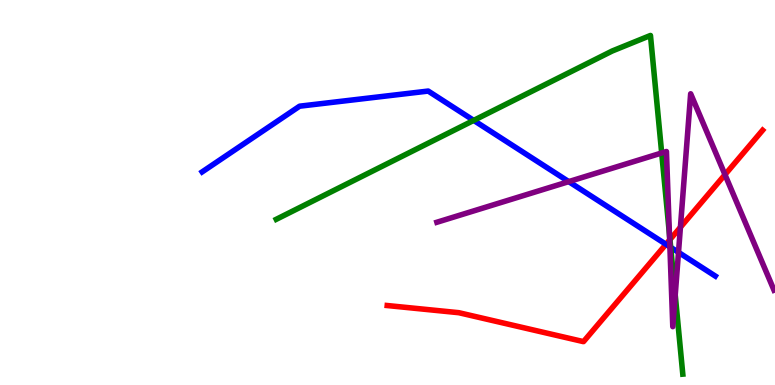[{'lines': ['blue', 'red'], 'intersections': [{'x': 8.59, 'y': 3.65}]}, {'lines': ['green', 'red'], 'intersections': [{'x': 8.64, 'y': 3.78}]}, {'lines': ['purple', 'red'], 'intersections': [{'x': 8.64, 'y': 3.77}, {'x': 8.78, 'y': 4.1}, {'x': 9.35, 'y': 5.46}]}, {'lines': ['blue', 'green'], 'intersections': [{'x': 6.11, 'y': 6.87}, {'x': 8.65, 'y': 3.58}]}, {'lines': ['blue', 'purple'], 'intersections': [{'x': 7.34, 'y': 5.28}, {'x': 8.64, 'y': 3.59}, {'x': 8.75, 'y': 3.45}]}, {'lines': ['green', 'purple'], 'intersections': [{'x': 8.54, 'y': 6.03}, {'x': 8.64, 'y': 3.92}, {'x': 8.71, 'y': 2.34}]}]